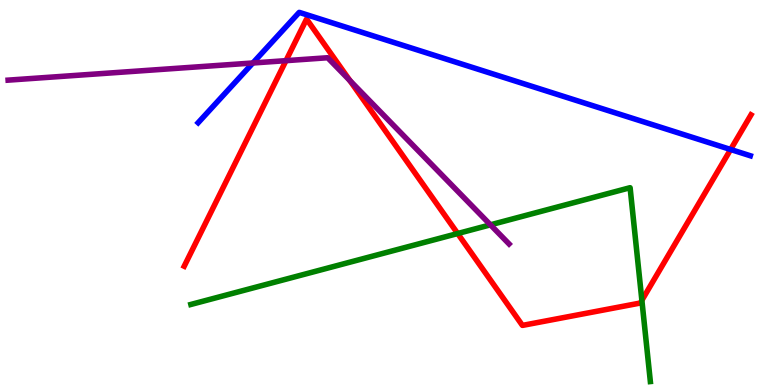[{'lines': ['blue', 'red'], 'intersections': [{'x': 9.43, 'y': 6.12}]}, {'lines': ['green', 'red'], 'intersections': [{'x': 5.91, 'y': 3.93}, {'x': 8.28, 'y': 2.2}]}, {'lines': ['purple', 'red'], 'intersections': [{'x': 3.69, 'y': 8.42}, {'x': 4.52, 'y': 7.91}]}, {'lines': ['blue', 'green'], 'intersections': []}, {'lines': ['blue', 'purple'], 'intersections': [{'x': 3.26, 'y': 8.36}]}, {'lines': ['green', 'purple'], 'intersections': [{'x': 6.33, 'y': 4.16}]}]